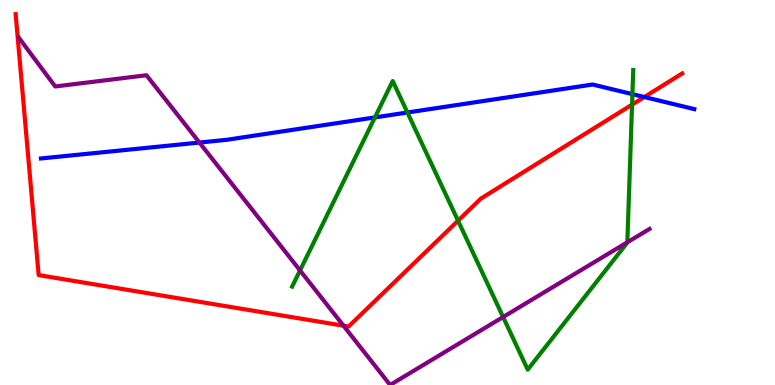[{'lines': ['blue', 'red'], 'intersections': [{'x': 8.31, 'y': 7.48}]}, {'lines': ['green', 'red'], 'intersections': [{'x': 5.91, 'y': 4.27}, {'x': 8.16, 'y': 7.28}]}, {'lines': ['purple', 'red'], 'intersections': [{'x': 4.43, 'y': 1.54}]}, {'lines': ['blue', 'green'], 'intersections': [{'x': 4.84, 'y': 6.95}, {'x': 5.26, 'y': 7.08}, {'x': 8.16, 'y': 7.55}]}, {'lines': ['blue', 'purple'], 'intersections': [{'x': 2.57, 'y': 6.3}]}, {'lines': ['green', 'purple'], 'intersections': [{'x': 3.87, 'y': 2.98}, {'x': 6.49, 'y': 1.77}, {'x': 8.09, 'y': 3.71}]}]